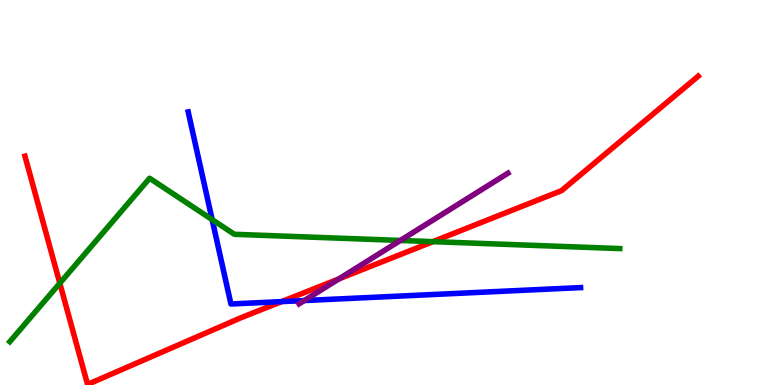[{'lines': ['blue', 'red'], 'intersections': [{'x': 3.63, 'y': 2.17}]}, {'lines': ['green', 'red'], 'intersections': [{'x': 0.772, 'y': 2.64}, {'x': 5.59, 'y': 3.72}]}, {'lines': ['purple', 'red'], 'intersections': [{'x': 4.37, 'y': 2.76}]}, {'lines': ['blue', 'green'], 'intersections': [{'x': 2.74, 'y': 4.3}]}, {'lines': ['blue', 'purple'], 'intersections': [{'x': 3.93, 'y': 2.19}]}, {'lines': ['green', 'purple'], 'intersections': [{'x': 5.17, 'y': 3.75}]}]